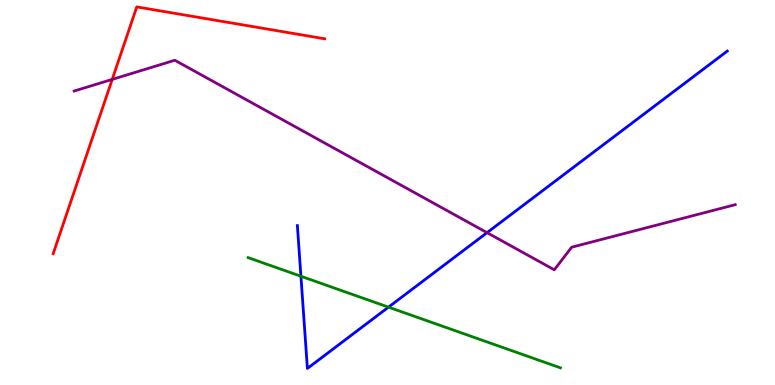[{'lines': ['blue', 'red'], 'intersections': []}, {'lines': ['green', 'red'], 'intersections': []}, {'lines': ['purple', 'red'], 'intersections': [{'x': 1.45, 'y': 7.94}]}, {'lines': ['blue', 'green'], 'intersections': [{'x': 3.88, 'y': 2.82}, {'x': 5.01, 'y': 2.02}]}, {'lines': ['blue', 'purple'], 'intersections': [{'x': 6.28, 'y': 3.96}]}, {'lines': ['green', 'purple'], 'intersections': []}]